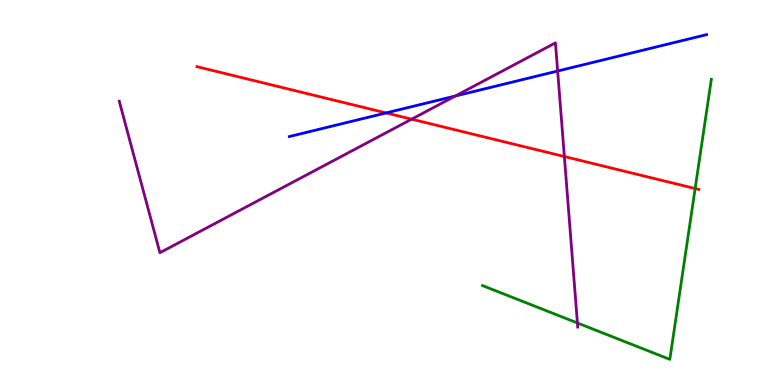[{'lines': ['blue', 'red'], 'intersections': [{'x': 4.98, 'y': 7.07}]}, {'lines': ['green', 'red'], 'intersections': [{'x': 8.97, 'y': 5.1}]}, {'lines': ['purple', 'red'], 'intersections': [{'x': 5.31, 'y': 6.9}, {'x': 7.28, 'y': 5.93}]}, {'lines': ['blue', 'green'], 'intersections': []}, {'lines': ['blue', 'purple'], 'intersections': [{'x': 5.87, 'y': 7.51}, {'x': 7.2, 'y': 8.16}]}, {'lines': ['green', 'purple'], 'intersections': [{'x': 7.45, 'y': 1.61}]}]